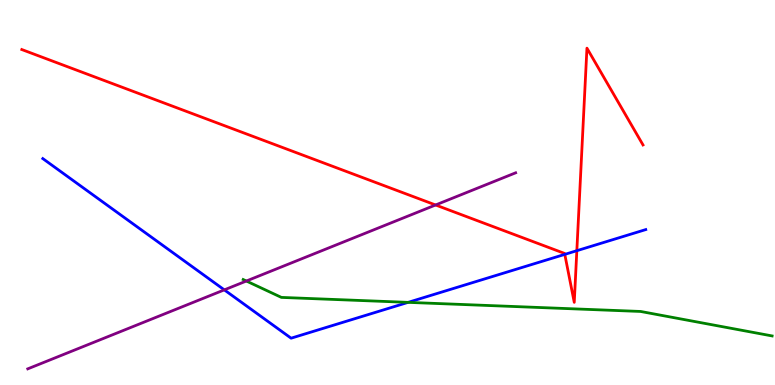[{'lines': ['blue', 'red'], 'intersections': [{'x': 7.29, 'y': 3.39}, {'x': 7.44, 'y': 3.49}]}, {'lines': ['green', 'red'], 'intersections': []}, {'lines': ['purple', 'red'], 'intersections': [{'x': 5.62, 'y': 4.68}]}, {'lines': ['blue', 'green'], 'intersections': [{'x': 5.27, 'y': 2.15}]}, {'lines': ['blue', 'purple'], 'intersections': [{'x': 2.89, 'y': 2.47}]}, {'lines': ['green', 'purple'], 'intersections': [{'x': 3.18, 'y': 2.7}]}]